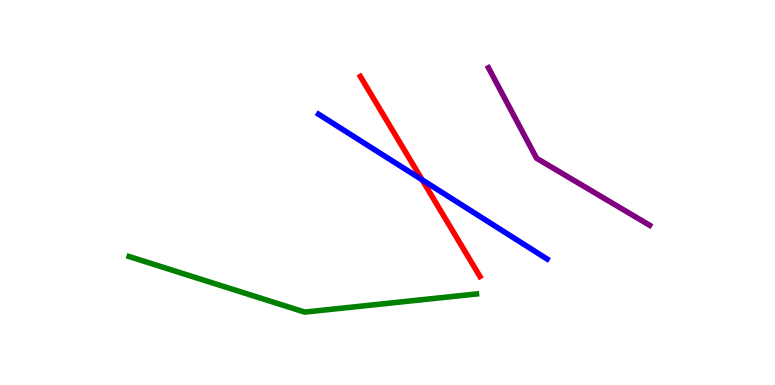[{'lines': ['blue', 'red'], 'intersections': [{'x': 5.45, 'y': 5.33}]}, {'lines': ['green', 'red'], 'intersections': []}, {'lines': ['purple', 'red'], 'intersections': []}, {'lines': ['blue', 'green'], 'intersections': []}, {'lines': ['blue', 'purple'], 'intersections': []}, {'lines': ['green', 'purple'], 'intersections': []}]